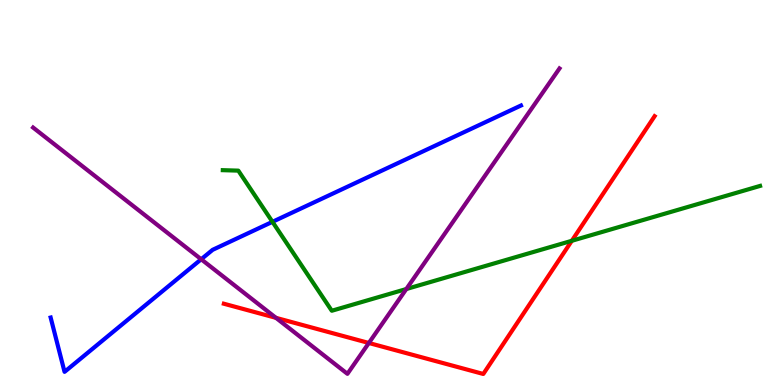[{'lines': ['blue', 'red'], 'intersections': []}, {'lines': ['green', 'red'], 'intersections': [{'x': 7.38, 'y': 3.75}]}, {'lines': ['purple', 'red'], 'intersections': [{'x': 3.56, 'y': 1.74}, {'x': 4.76, 'y': 1.09}]}, {'lines': ['blue', 'green'], 'intersections': [{'x': 3.52, 'y': 4.24}]}, {'lines': ['blue', 'purple'], 'intersections': [{'x': 2.6, 'y': 3.27}]}, {'lines': ['green', 'purple'], 'intersections': [{'x': 5.24, 'y': 2.49}]}]